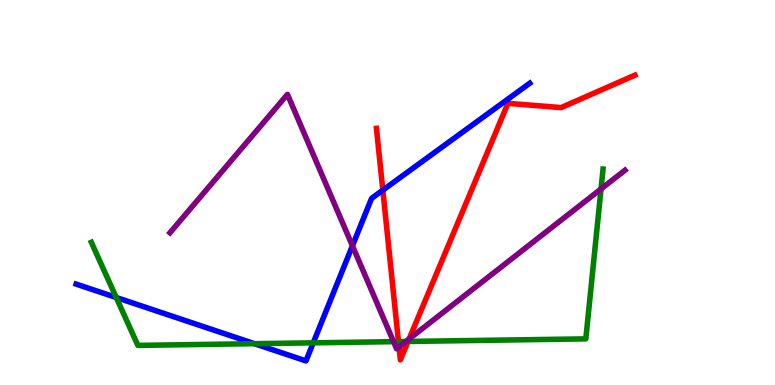[{'lines': ['blue', 'red'], 'intersections': [{'x': 4.94, 'y': 5.06}]}, {'lines': ['green', 'red'], 'intersections': [{'x': 5.14, 'y': 1.13}, {'x': 5.27, 'y': 1.13}]}, {'lines': ['purple', 'red'], 'intersections': [{'x': 5.15, 'y': 0.99}, {'x': 5.28, 'y': 1.2}]}, {'lines': ['blue', 'green'], 'intersections': [{'x': 1.5, 'y': 2.27}, {'x': 3.28, 'y': 1.07}, {'x': 4.04, 'y': 1.1}]}, {'lines': ['blue', 'purple'], 'intersections': [{'x': 4.55, 'y': 3.62}]}, {'lines': ['green', 'purple'], 'intersections': [{'x': 5.08, 'y': 1.13}, {'x': 5.24, 'y': 1.13}, {'x': 7.76, 'y': 5.09}]}]